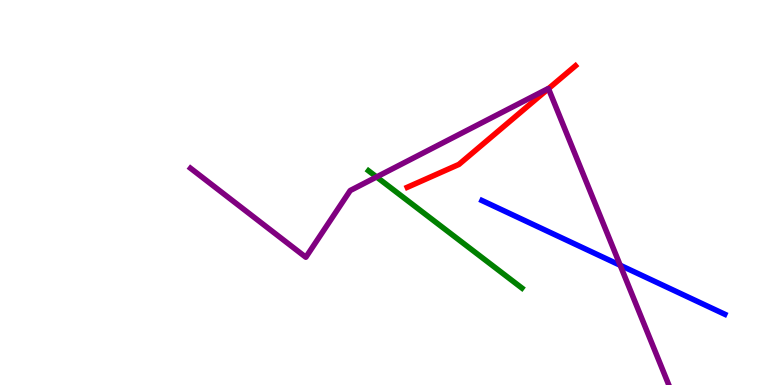[{'lines': ['blue', 'red'], 'intersections': []}, {'lines': ['green', 'red'], 'intersections': []}, {'lines': ['purple', 'red'], 'intersections': [{'x': 7.08, 'y': 7.7}]}, {'lines': ['blue', 'green'], 'intersections': []}, {'lines': ['blue', 'purple'], 'intersections': [{'x': 8.0, 'y': 3.11}]}, {'lines': ['green', 'purple'], 'intersections': [{'x': 4.86, 'y': 5.4}]}]